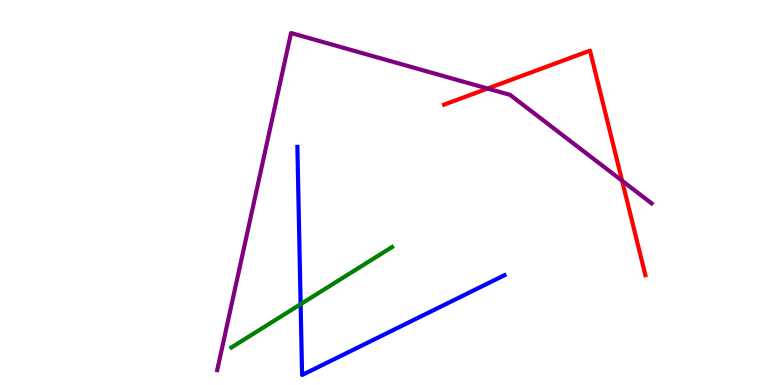[{'lines': ['blue', 'red'], 'intersections': []}, {'lines': ['green', 'red'], 'intersections': []}, {'lines': ['purple', 'red'], 'intersections': [{'x': 6.29, 'y': 7.7}, {'x': 8.03, 'y': 5.31}]}, {'lines': ['blue', 'green'], 'intersections': [{'x': 3.88, 'y': 2.1}]}, {'lines': ['blue', 'purple'], 'intersections': []}, {'lines': ['green', 'purple'], 'intersections': []}]